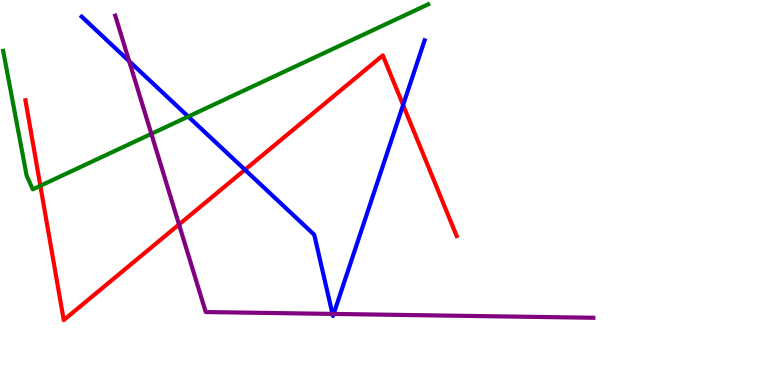[{'lines': ['blue', 'red'], 'intersections': [{'x': 3.16, 'y': 5.59}, {'x': 5.2, 'y': 7.27}]}, {'lines': ['green', 'red'], 'intersections': [{'x': 0.521, 'y': 5.17}]}, {'lines': ['purple', 'red'], 'intersections': [{'x': 2.31, 'y': 4.17}]}, {'lines': ['blue', 'green'], 'intersections': [{'x': 2.43, 'y': 6.97}]}, {'lines': ['blue', 'purple'], 'intersections': [{'x': 1.67, 'y': 8.41}, {'x': 4.29, 'y': 1.85}, {'x': 4.31, 'y': 1.85}]}, {'lines': ['green', 'purple'], 'intersections': [{'x': 1.95, 'y': 6.52}]}]